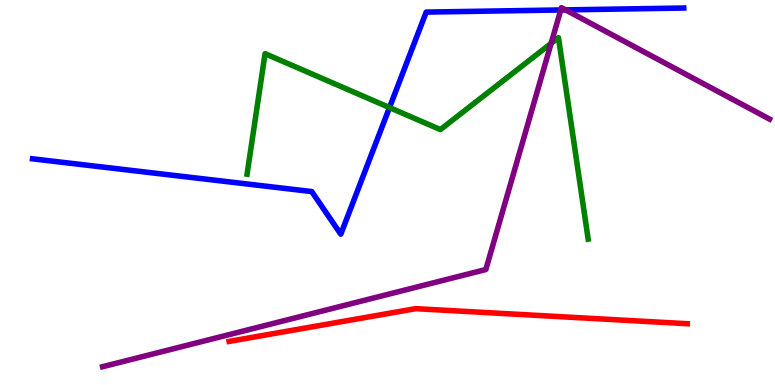[{'lines': ['blue', 'red'], 'intersections': []}, {'lines': ['green', 'red'], 'intersections': []}, {'lines': ['purple', 'red'], 'intersections': []}, {'lines': ['blue', 'green'], 'intersections': [{'x': 5.03, 'y': 7.21}]}, {'lines': ['blue', 'purple'], 'intersections': [{'x': 7.24, 'y': 9.74}, {'x': 7.3, 'y': 9.74}]}, {'lines': ['green', 'purple'], 'intersections': [{'x': 7.11, 'y': 8.87}]}]